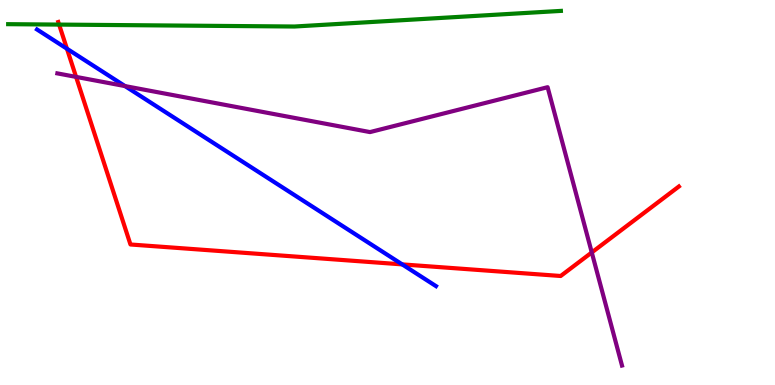[{'lines': ['blue', 'red'], 'intersections': [{'x': 0.864, 'y': 8.73}, {'x': 5.19, 'y': 3.13}]}, {'lines': ['green', 'red'], 'intersections': [{'x': 0.763, 'y': 9.36}]}, {'lines': ['purple', 'red'], 'intersections': [{'x': 0.982, 'y': 8.0}, {'x': 7.64, 'y': 3.44}]}, {'lines': ['blue', 'green'], 'intersections': []}, {'lines': ['blue', 'purple'], 'intersections': [{'x': 1.61, 'y': 7.76}]}, {'lines': ['green', 'purple'], 'intersections': []}]